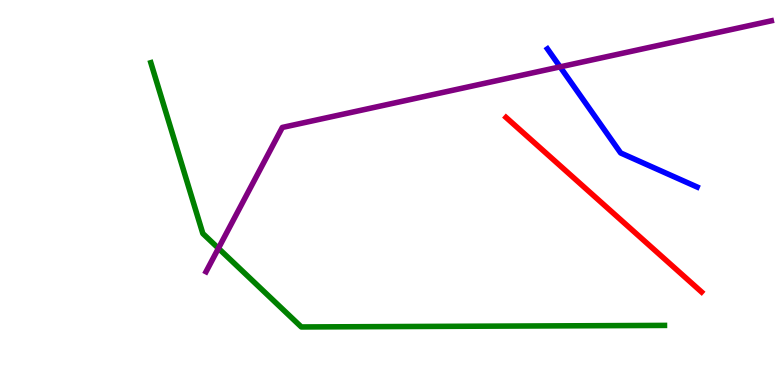[{'lines': ['blue', 'red'], 'intersections': []}, {'lines': ['green', 'red'], 'intersections': []}, {'lines': ['purple', 'red'], 'intersections': []}, {'lines': ['blue', 'green'], 'intersections': []}, {'lines': ['blue', 'purple'], 'intersections': [{'x': 7.23, 'y': 8.26}]}, {'lines': ['green', 'purple'], 'intersections': [{'x': 2.82, 'y': 3.55}]}]